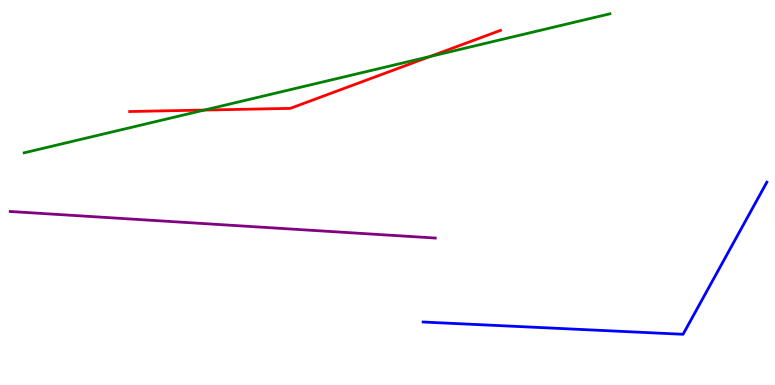[{'lines': ['blue', 'red'], 'intersections': []}, {'lines': ['green', 'red'], 'intersections': [{'x': 2.64, 'y': 7.14}, {'x': 5.55, 'y': 8.53}]}, {'lines': ['purple', 'red'], 'intersections': []}, {'lines': ['blue', 'green'], 'intersections': []}, {'lines': ['blue', 'purple'], 'intersections': []}, {'lines': ['green', 'purple'], 'intersections': []}]